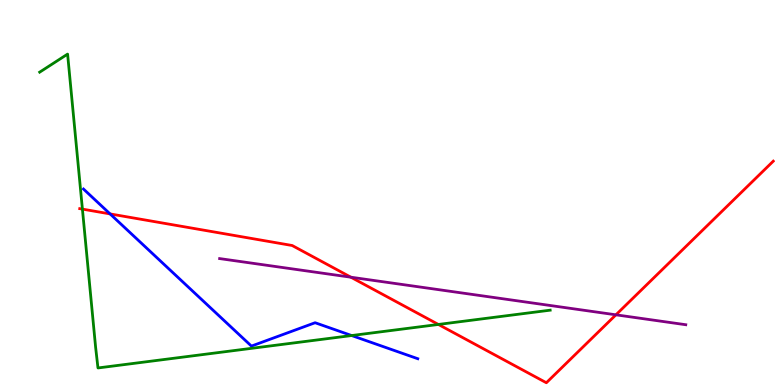[{'lines': ['blue', 'red'], 'intersections': [{'x': 1.42, 'y': 4.44}]}, {'lines': ['green', 'red'], 'intersections': [{'x': 1.06, 'y': 4.57}, {'x': 5.66, 'y': 1.57}]}, {'lines': ['purple', 'red'], 'intersections': [{'x': 4.53, 'y': 2.8}, {'x': 7.95, 'y': 1.82}]}, {'lines': ['blue', 'green'], 'intersections': [{'x': 4.54, 'y': 1.28}]}, {'lines': ['blue', 'purple'], 'intersections': []}, {'lines': ['green', 'purple'], 'intersections': []}]